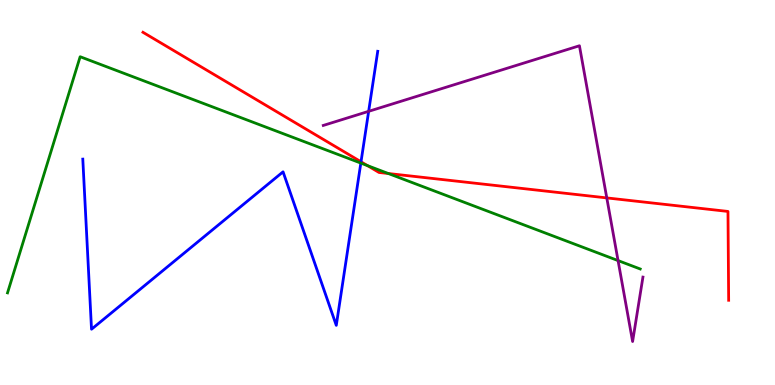[{'lines': ['blue', 'red'], 'intersections': [{'x': 4.66, 'y': 5.8}]}, {'lines': ['green', 'red'], 'intersections': [{'x': 4.74, 'y': 5.7}, {'x': 5.01, 'y': 5.49}]}, {'lines': ['purple', 'red'], 'intersections': [{'x': 7.83, 'y': 4.86}]}, {'lines': ['blue', 'green'], 'intersections': [{'x': 4.66, 'y': 5.76}]}, {'lines': ['blue', 'purple'], 'intersections': [{'x': 4.76, 'y': 7.11}]}, {'lines': ['green', 'purple'], 'intersections': [{'x': 7.97, 'y': 3.23}]}]